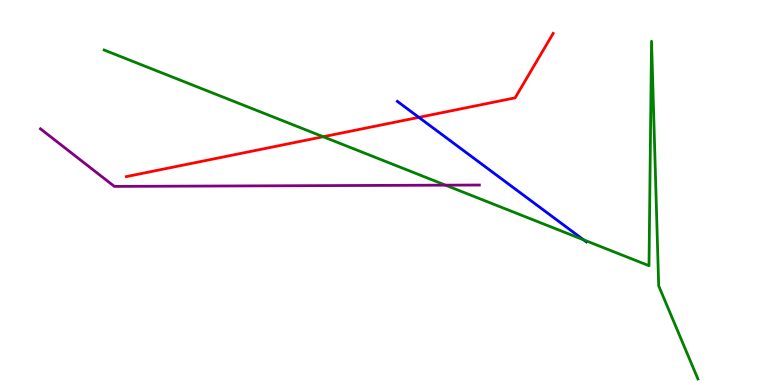[{'lines': ['blue', 'red'], 'intersections': [{'x': 5.4, 'y': 6.95}]}, {'lines': ['green', 'red'], 'intersections': [{'x': 4.17, 'y': 6.45}]}, {'lines': ['purple', 'red'], 'intersections': []}, {'lines': ['blue', 'green'], 'intersections': [{'x': 7.53, 'y': 3.77}]}, {'lines': ['blue', 'purple'], 'intersections': []}, {'lines': ['green', 'purple'], 'intersections': [{'x': 5.75, 'y': 5.19}]}]